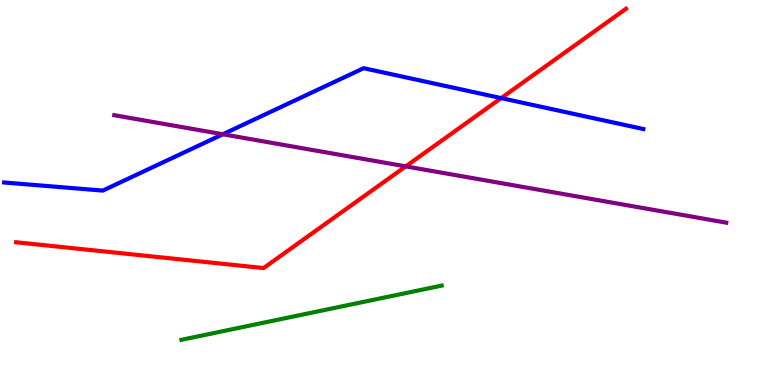[{'lines': ['blue', 'red'], 'intersections': [{'x': 6.47, 'y': 7.45}]}, {'lines': ['green', 'red'], 'intersections': []}, {'lines': ['purple', 'red'], 'intersections': [{'x': 5.24, 'y': 5.68}]}, {'lines': ['blue', 'green'], 'intersections': []}, {'lines': ['blue', 'purple'], 'intersections': [{'x': 2.88, 'y': 6.51}]}, {'lines': ['green', 'purple'], 'intersections': []}]